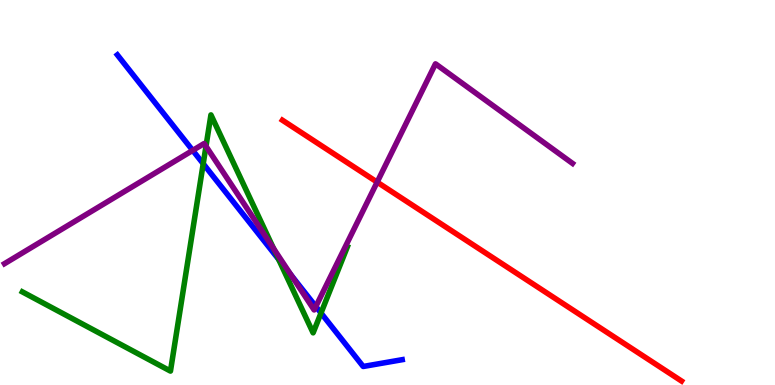[{'lines': ['blue', 'red'], 'intersections': []}, {'lines': ['green', 'red'], 'intersections': []}, {'lines': ['purple', 'red'], 'intersections': [{'x': 4.87, 'y': 5.27}]}, {'lines': ['blue', 'green'], 'intersections': [{'x': 2.62, 'y': 5.75}, {'x': 3.6, 'y': 3.26}, {'x': 4.14, 'y': 1.87}]}, {'lines': ['blue', 'purple'], 'intersections': [{'x': 2.49, 'y': 6.09}, {'x': 3.76, 'y': 2.85}, {'x': 4.08, 'y': 2.04}]}, {'lines': ['green', 'purple'], 'intersections': [{'x': 2.66, 'y': 6.2}, {'x': 3.53, 'y': 3.54}]}]